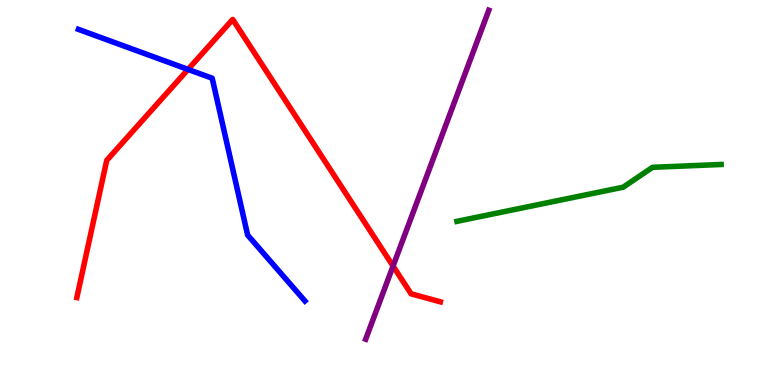[{'lines': ['blue', 'red'], 'intersections': [{'x': 2.43, 'y': 8.2}]}, {'lines': ['green', 'red'], 'intersections': []}, {'lines': ['purple', 'red'], 'intersections': [{'x': 5.07, 'y': 3.09}]}, {'lines': ['blue', 'green'], 'intersections': []}, {'lines': ['blue', 'purple'], 'intersections': []}, {'lines': ['green', 'purple'], 'intersections': []}]